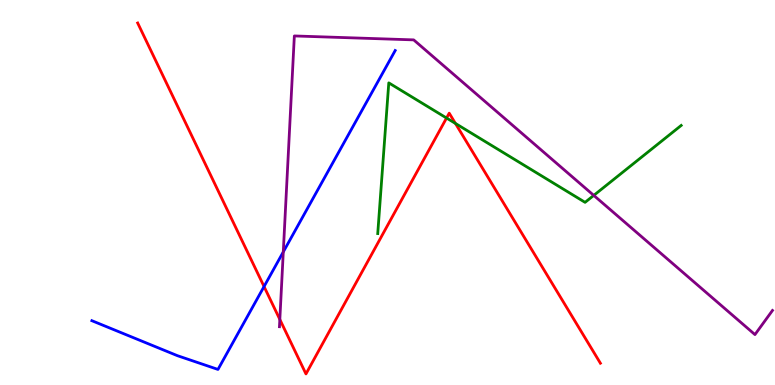[{'lines': ['blue', 'red'], 'intersections': [{'x': 3.41, 'y': 2.56}]}, {'lines': ['green', 'red'], 'intersections': [{'x': 5.76, 'y': 6.93}, {'x': 5.88, 'y': 6.79}]}, {'lines': ['purple', 'red'], 'intersections': [{'x': 3.61, 'y': 1.7}]}, {'lines': ['blue', 'green'], 'intersections': []}, {'lines': ['blue', 'purple'], 'intersections': [{'x': 3.66, 'y': 3.46}]}, {'lines': ['green', 'purple'], 'intersections': [{'x': 7.66, 'y': 4.92}]}]